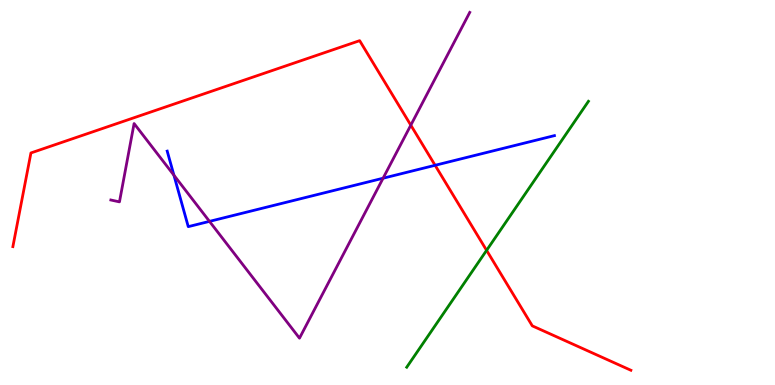[{'lines': ['blue', 'red'], 'intersections': [{'x': 5.61, 'y': 5.71}]}, {'lines': ['green', 'red'], 'intersections': [{'x': 6.28, 'y': 3.5}]}, {'lines': ['purple', 'red'], 'intersections': [{'x': 5.3, 'y': 6.75}]}, {'lines': ['blue', 'green'], 'intersections': []}, {'lines': ['blue', 'purple'], 'intersections': [{'x': 2.24, 'y': 5.45}, {'x': 2.7, 'y': 4.25}, {'x': 4.94, 'y': 5.37}]}, {'lines': ['green', 'purple'], 'intersections': []}]